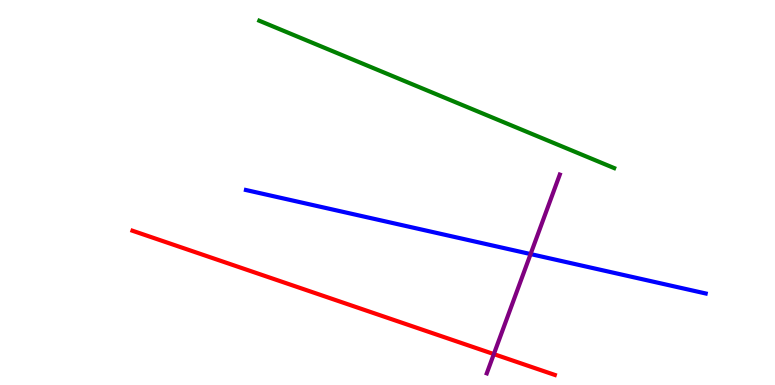[{'lines': ['blue', 'red'], 'intersections': []}, {'lines': ['green', 'red'], 'intersections': []}, {'lines': ['purple', 'red'], 'intersections': [{'x': 6.37, 'y': 0.803}]}, {'lines': ['blue', 'green'], 'intersections': []}, {'lines': ['blue', 'purple'], 'intersections': [{'x': 6.85, 'y': 3.4}]}, {'lines': ['green', 'purple'], 'intersections': []}]